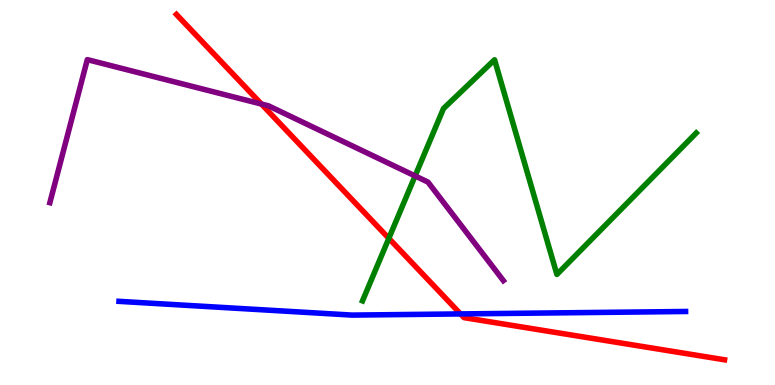[{'lines': ['blue', 'red'], 'intersections': [{'x': 5.94, 'y': 1.85}]}, {'lines': ['green', 'red'], 'intersections': [{'x': 5.02, 'y': 3.81}]}, {'lines': ['purple', 'red'], 'intersections': [{'x': 3.37, 'y': 7.3}]}, {'lines': ['blue', 'green'], 'intersections': []}, {'lines': ['blue', 'purple'], 'intersections': []}, {'lines': ['green', 'purple'], 'intersections': [{'x': 5.36, 'y': 5.43}]}]